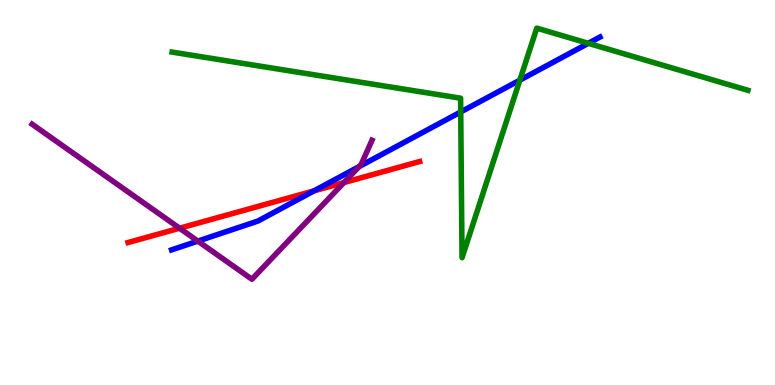[{'lines': ['blue', 'red'], 'intersections': [{'x': 4.05, 'y': 5.04}]}, {'lines': ['green', 'red'], 'intersections': []}, {'lines': ['purple', 'red'], 'intersections': [{'x': 2.32, 'y': 4.07}, {'x': 4.44, 'y': 5.26}]}, {'lines': ['blue', 'green'], 'intersections': [{'x': 5.94, 'y': 7.09}, {'x': 6.71, 'y': 7.92}, {'x': 7.59, 'y': 8.87}]}, {'lines': ['blue', 'purple'], 'intersections': [{'x': 2.55, 'y': 3.74}, {'x': 4.63, 'y': 5.67}]}, {'lines': ['green', 'purple'], 'intersections': []}]